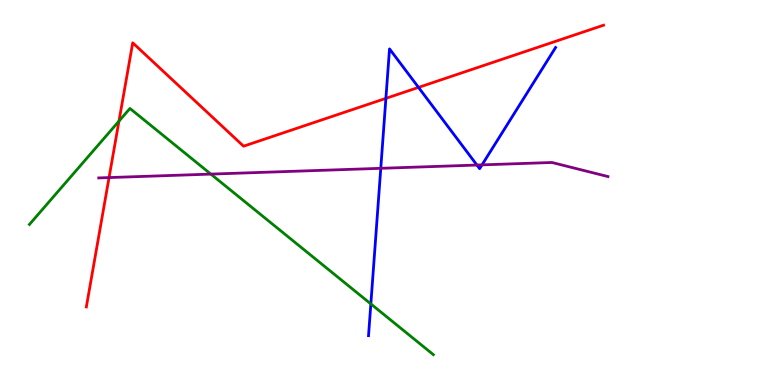[{'lines': ['blue', 'red'], 'intersections': [{'x': 4.98, 'y': 7.45}, {'x': 5.4, 'y': 7.73}]}, {'lines': ['green', 'red'], 'intersections': [{'x': 1.54, 'y': 6.85}]}, {'lines': ['purple', 'red'], 'intersections': [{'x': 1.41, 'y': 5.39}]}, {'lines': ['blue', 'green'], 'intersections': [{'x': 4.79, 'y': 2.11}]}, {'lines': ['blue', 'purple'], 'intersections': [{'x': 4.91, 'y': 5.63}, {'x': 6.15, 'y': 5.71}, {'x': 6.22, 'y': 5.72}]}, {'lines': ['green', 'purple'], 'intersections': [{'x': 2.72, 'y': 5.48}]}]